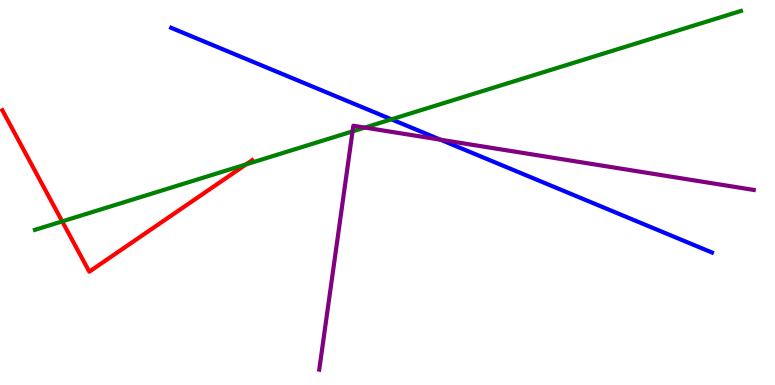[{'lines': ['blue', 'red'], 'intersections': []}, {'lines': ['green', 'red'], 'intersections': [{'x': 0.803, 'y': 4.25}, {'x': 3.17, 'y': 5.73}]}, {'lines': ['purple', 'red'], 'intersections': []}, {'lines': ['blue', 'green'], 'intersections': [{'x': 5.05, 'y': 6.9}]}, {'lines': ['blue', 'purple'], 'intersections': [{'x': 5.68, 'y': 6.37}]}, {'lines': ['green', 'purple'], 'intersections': [{'x': 4.55, 'y': 6.59}, {'x': 4.71, 'y': 6.69}]}]